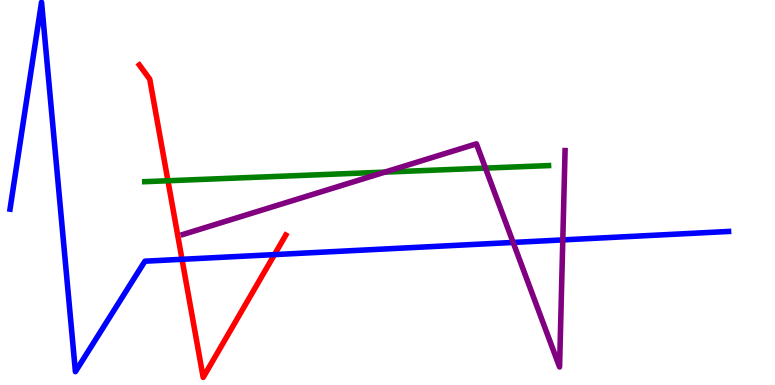[{'lines': ['blue', 'red'], 'intersections': [{'x': 2.35, 'y': 3.26}, {'x': 3.54, 'y': 3.39}]}, {'lines': ['green', 'red'], 'intersections': [{'x': 2.17, 'y': 5.31}]}, {'lines': ['purple', 'red'], 'intersections': []}, {'lines': ['blue', 'green'], 'intersections': []}, {'lines': ['blue', 'purple'], 'intersections': [{'x': 6.62, 'y': 3.7}, {'x': 7.26, 'y': 3.77}]}, {'lines': ['green', 'purple'], 'intersections': [{'x': 4.97, 'y': 5.53}, {'x': 6.26, 'y': 5.63}]}]